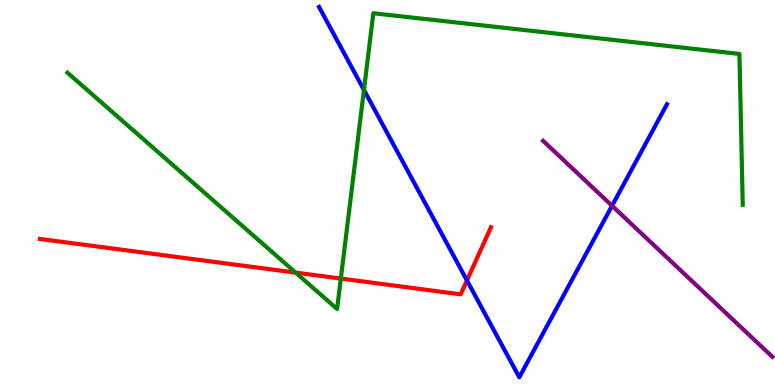[{'lines': ['blue', 'red'], 'intersections': [{'x': 6.03, 'y': 2.72}]}, {'lines': ['green', 'red'], 'intersections': [{'x': 3.81, 'y': 2.92}, {'x': 4.4, 'y': 2.76}]}, {'lines': ['purple', 'red'], 'intersections': []}, {'lines': ['blue', 'green'], 'intersections': [{'x': 4.7, 'y': 7.66}]}, {'lines': ['blue', 'purple'], 'intersections': [{'x': 7.9, 'y': 4.66}]}, {'lines': ['green', 'purple'], 'intersections': []}]